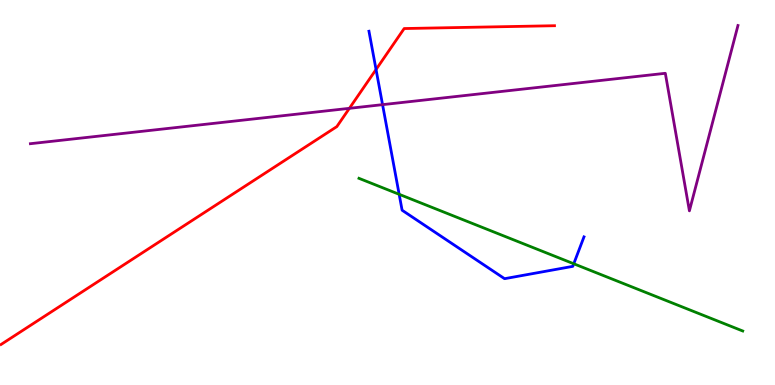[{'lines': ['blue', 'red'], 'intersections': [{'x': 4.85, 'y': 8.19}]}, {'lines': ['green', 'red'], 'intersections': []}, {'lines': ['purple', 'red'], 'intersections': [{'x': 4.51, 'y': 7.19}]}, {'lines': ['blue', 'green'], 'intersections': [{'x': 5.15, 'y': 4.95}, {'x': 7.4, 'y': 3.15}]}, {'lines': ['blue', 'purple'], 'intersections': [{'x': 4.94, 'y': 7.28}]}, {'lines': ['green', 'purple'], 'intersections': []}]